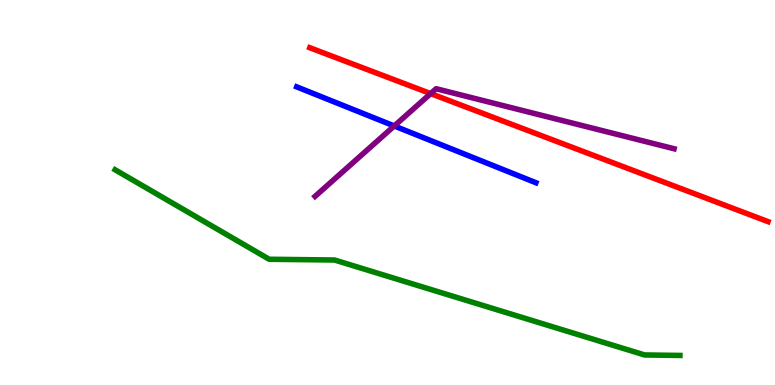[{'lines': ['blue', 'red'], 'intersections': []}, {'lines': ['green', 'red'], 'intersections': []}, {'lines': ['purple', 'red'], 'intersections': [{'x': 5.56, 'y': 7.57}]}, {'lines': ['blue', 'green'], 'intersections': []}, {'lines': ['blue', 'purple'], 'intersections': [{'x': 5.09, 'y': 6.73}]}, {'lines': ['green', 'purple'], 'intersections': []}]